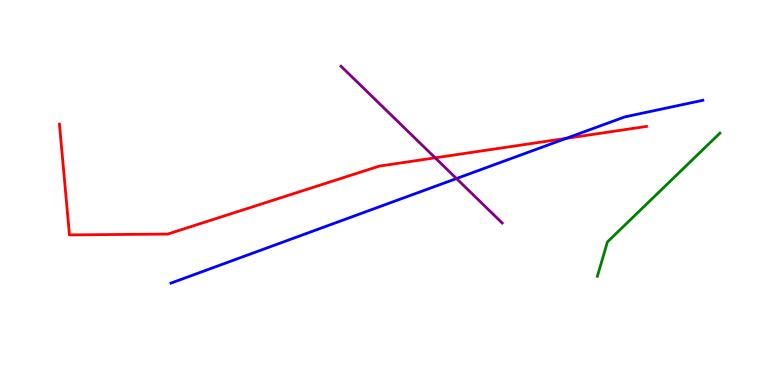[{'lines': ['blue', 'red'], 'intersections': [{'x': 7.31, 'y': 6.41}]}, {'lines': ['green', 'red'], 'intersections': []}, {'lines': ['purple', 'red'], 'intersections': [{'x': 5.62, 'y': 5.9}]}, {'lines': ['blue', 'green'], 'intersections': []}, {'lines': ['blue', 'purple'], 'intersections': [{'x': 5.89, 'y': 5.36}]}, {'lines': ['green', 'purple'], 'intersections': []}]